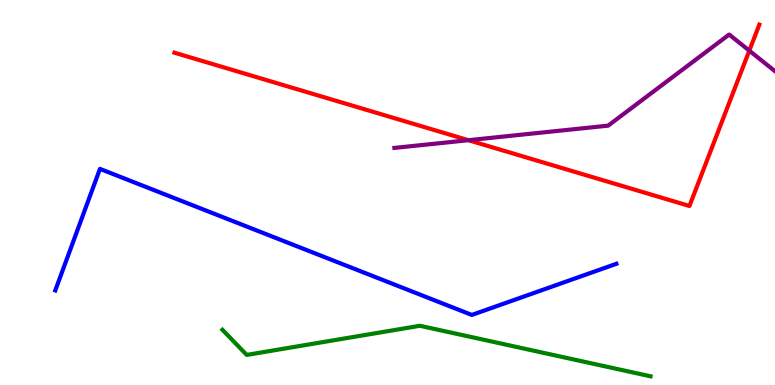[{'lines': ['blue', 'red'], 'intersections': []}, {'lines': ['green', 'red'], 'intersections': []}, {'lines': ['purple', 'red'], 'intersections': [{'x': 6.04, 'y': 6.36}, {'x': 9.67, 'y': 8.68}]}, {'lines': ['blue', 'green'], 'intersections': []}, {'lines': ['blue', 'purple'], 'intersections': []}, {'lines': ['green', 'purple'], 'intersections': []}]